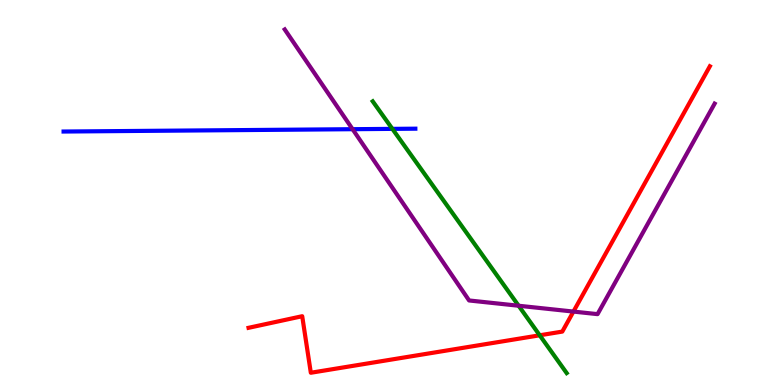[{'lines': ['blue', 'red'], 'intersections': []}, {'lines': ['green', 'red'], 'intersections': [{'x': 6.96, 'y': 1.29}]}, {'lines': ['purple', 'red'], 'intersections': [{'x': 7.4, 'y': 1.91}]}, {'lines': ['blue', 'green'], 'intersections': [{'x': 5.06, 'y': 6.65}]}, {'lines': ['blue', 'purple'], 'intersections': [{'x': 4.55, 'y': 6.64}]}, {'lines': ['green', 'purple'], 'intersections': [{'x': 6.69, 'y': 2.06}]}]